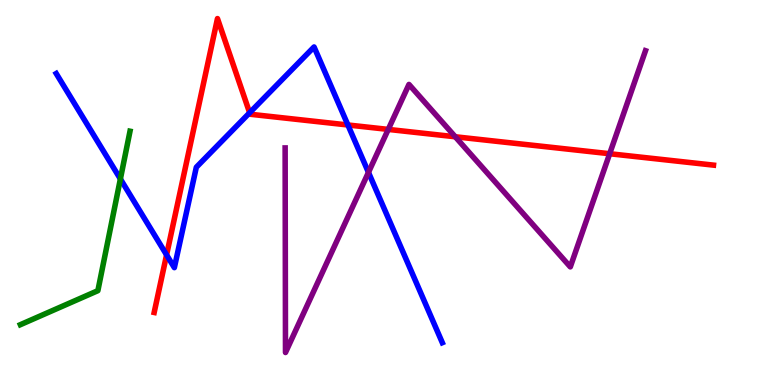[{'lines': ['blue', 'red'], 'intersections': [{'x': 2.15, 'y': 3.38}, {'x': 3.22, 'y': 7.07}, {'x': 4.49, 'y': 6.75}]}, {'lines': ['green', 'red'], 'intersections': []}, {'lines': ['purple', 'red'], 'intersections': [{'x': 5.01, 'y': 6.64}, {'x': 5.87, 'y': 6.45}, {'x': 7.87, 'y': 6.01}]}, {'lines': ['blue', 'green'], 'intersections': [{'x': 1.55, 'y': 5.35}]}, {'lines': ['blue', 'purple'], 'intersections': [{'x': 4.75, 'y': 5.52}]}, {'lines': ['green', 'purple'], 'intersections': []}]